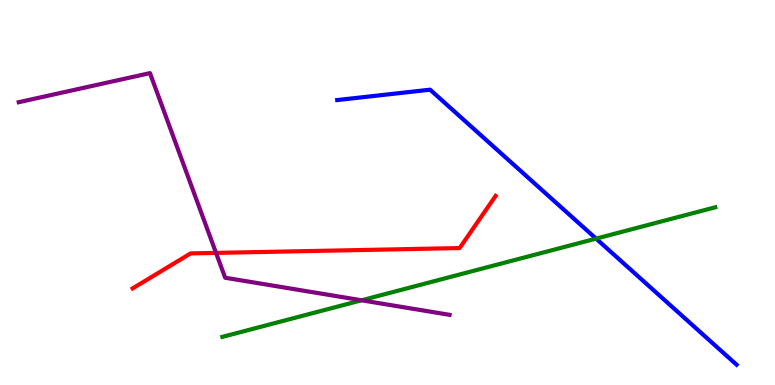[{'lines': ['blue', 'red'], 'intersections': []}, {'lines': ['green', 'red'], 'intersections': []}, {'lines': ['purple', 'red'], 'intersections': [{'x': 2.79, 'y': 3.43}]}, {'lines': ['blue', 'green'], 'intersections': [{'x': 7.69, 'y': 3.8}]}, {'lines': ['blue', 'purple'], 'intersections': []}, {'lines': ['green', 'purple'], 'intersections': [{'x': 4.67, 'y': 2.2}]}]